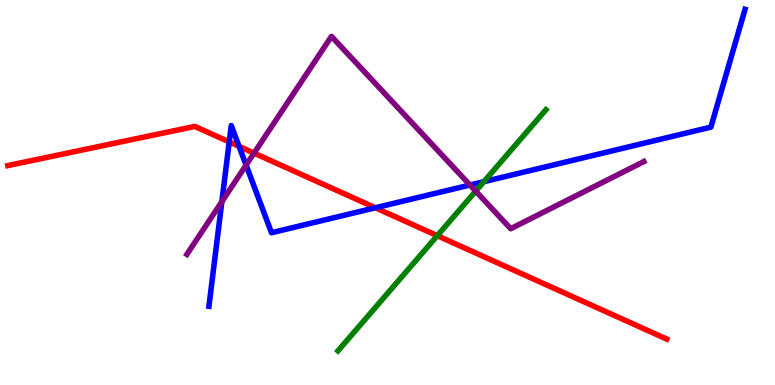[{'lines': ['blue', 'red'], 'intersections': [{'x': 2.96, 'y': 6.31}, {'x': 3.08, 'y': 6.2}, {'x': 4.84, 'y': 4.6}]}, {'lines': ['green', 'red'], 'intersections': [{'x': 5.64, 'y': 3.88}]}, {'lines': ['purple', 'red'], 'intersections': [{'x': 3.28, 'y': 6.02}]}, {'lines': ['blue', 'green'], 'intersections': [{'x': 6.24, 'y': 5.28}]}, {'lines': ['blue', 'purple'], 'intersections': [{'x': 2.86, 'y': 4.76}, {'x': 3.18, 'y': 5.71}, {'x': 6.06, 'y': 5.19}]}, {'lines': ['green', 'purple'], 'intersections': [{'x': 6.14, 'y': 5.03}]}]